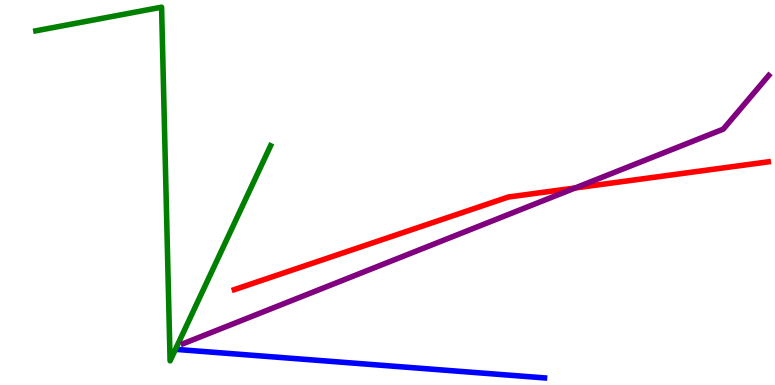[{'lines': ['blue', 'red'], 'intersections': []}, {'lines': ['green', 'red'], 'intersections': []}, {'lines': ['purple', 'red'], 'intersections': [{'x': 7.42, 'y': 5.12}]}, {'lines': ['blue', 'green'], 'intersections': []}, {'lines': ['blue', 'purple'], 'intersections': []}, {'lines': ['green', 'purple'], 'intersections': []}]